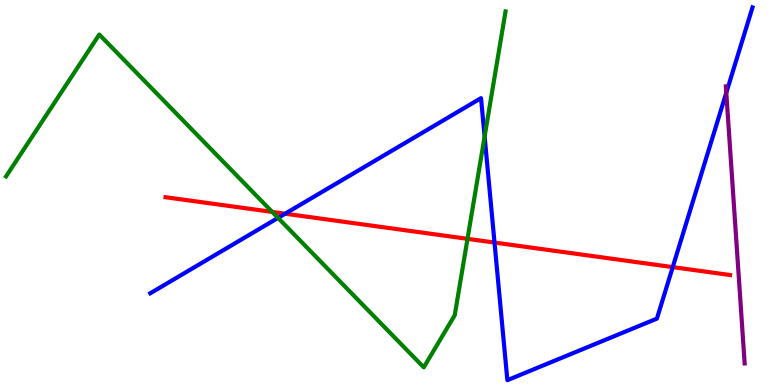[{'lines': ['blue', 'red'], 'intersections': [{'x': 3.68, 'y': 4.45}, {'x': 6.38, 'y': 3.7}, {'x': 8.68, 'y': 3.06}]}, {'lines': ['green', 'red'], 'intersections': [{'x': 3.51, 'y': 4.5}, {'x': 6.03, 'y': 3.8}]}, {'lines': ['purple', 'red'], 'intersections': []}, {'lines': ['blue', 'green'], 'intersections': [{'x': 3.59, 'y': 4.34}, {'x': 6.25, 'y': 6.45}]}, {'lines': ['blue', 'purple'], 'intersections': [{'x': 9.37, 'y': 7.59}]}, {'lines': ['green', 'purple'], 'intersections': []}]